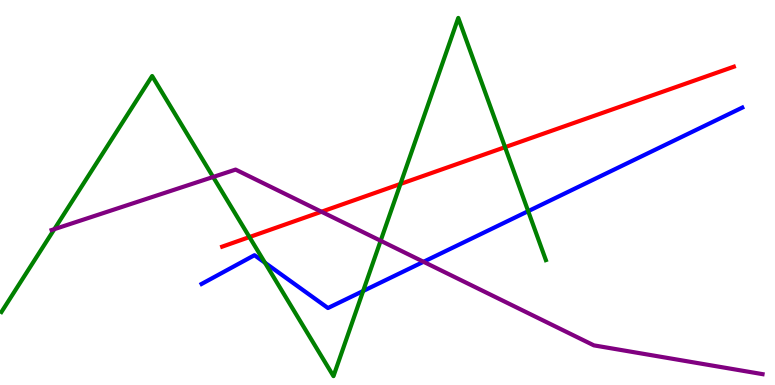[{'lines': ['blue', 'red'], 'intersections': []}, {'lines': ['green', 'red'], 'intersections': [{'x': 3.22, 'y': 3.84}, {'x': 5.17, 'y': 5.22}, {'x': 6.52, 'y': 6.18}]}, {'lines': ['purple', 'red'], 'intersections': [{'x': 4.15, 'y': 4.5}]}, {'lines': ['blue', 'green'], 'intersections': [{'x': 3.42, 'y': 3.18}, {'x': 4.69, 'y': 2.44}, {'x': 6.82, 'y': 4.52}]}, {'lines': ['blue', 'purple'], 'intersections': [{'x': 5.46, 'y': 3.2}]}, {'lines': ['green', 'purple'], 'intersections': [{'x': 0.701, 'y': 4.05}, {'x': 2.75, 'y': 5.4}, {'x': 4.91, 'y': 3.75}]}]